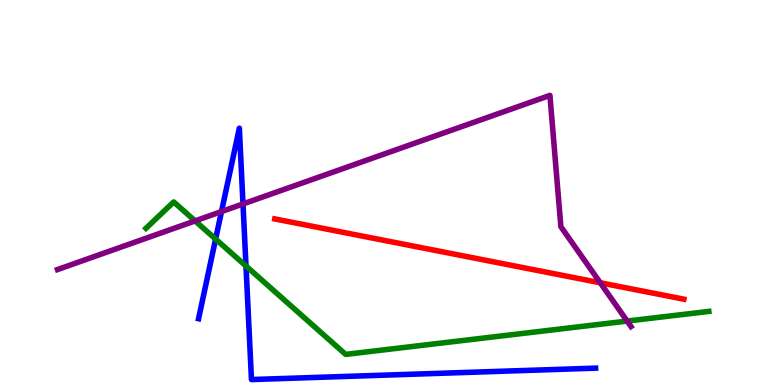[{'lines': ['blue', 'red'], 'intersections': []}, {'lines': ['green', 'red'], 'intersections': []}, {'lines': ['purple', 'red'], 'intersections': [{'x': 7.75, 'y': 2.66}]}, {'lines': ['blue', 'green'], 'intersections': [{'x': 2.78, 'y': 3.79}, {'x': 3.17, 'y': 3.09}]}, {'lines': ['blue', 'purple'], 'intersections': [{'x': 2.86, 'y': 4.5}, {'x': 3.14, 'y': 4.7}]}, {'lines': ['green', 'purple'], 'intersections': [{'x': 2.52, 'y': 4.26}, {'x': 8.09, 'y': 1.66}]}]